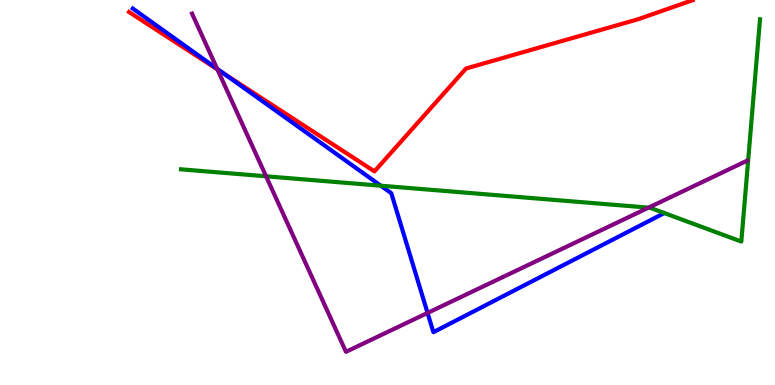[{'lines': ['blue', 'red'], 'intersections': [{'x': 2.89, 'y': 8.09}]}, {'lines': ['green', 'red'], 'intersections': []}, {'lines': ['purple', 'red'], 'intersections': [{'x': 2.81, 'y': 8.2}]}, {'lines': ['blue', 'green'], 'intersections': [{'x': 4.91, 'y': 5.18}]}, {'lines': ['blue', 'purple'], 'intersections': [{'x': 2.8, 'y': 8.21}, {'x': 5.52, 'y': 1.87}]}, {'lines': ['green', 'purple'], 'intersections': [{'x': 3.43, 'y': 5.42}, {'x': 8.37, 'y': 4.61}]}]